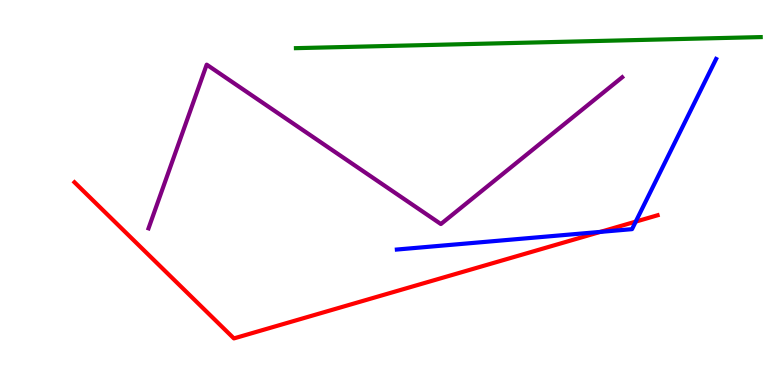[{'lines': ['blue', 'red'], 'intersections': [{'x': 7.75, 'y': 3.98}, {'x': 8.2, 'y': 4.24}]}, {'lines': ['green', 'red'], 'intersections': []}, {'lines': ['purple', 'red'], 'intersections': []}, {'lines': ['blue', 'green'], 'intersections': []}, {'lines': ['blue', 'purple'], 'intersections': []}, {'lines': ['green', 'purple'], 'intersections': []}]